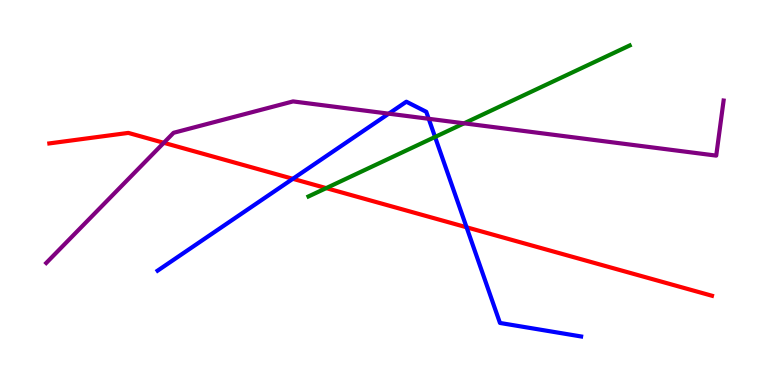[{'lines': ['blue', 'red'], 'intersections': [{'x': 3.78, 'y': 5.36}, {'x': 6.02, 'y': 4.1}]}, {'lines': ['green', 'red'], 'intersections': [{'x': 4.21, 'y': 5.11}]}, {'lines': ['purple', 'red'], 'intersections': [{'x': 2.11, 'y': 6.29}]}, {'lines': ['blue', 'green'], 'intersections': [{'x': 5.61, 'y': 6.44}]}, {'lines': ['blue', 'purple'], 'intersections': [{'x': 5.02, 'y': 7.05}, {'x': 5.53, 'y': 6.91}]}, {'lines': ['green', 'purple'], 'intersections': [{'x': 5.99, 'y': 6.8}]}]